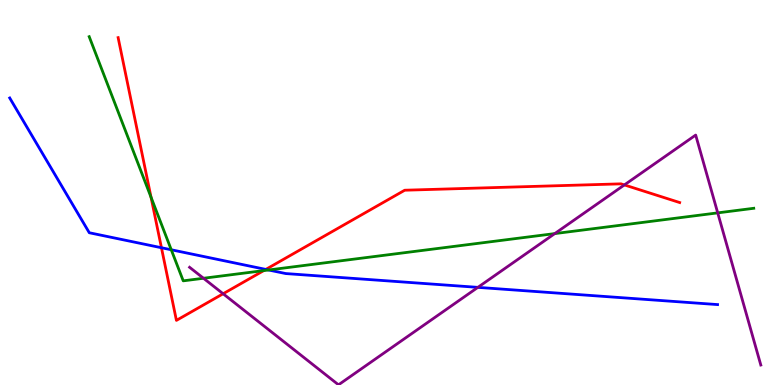[{'lines': ['blue', 'red'], 'intersections': [{'x': 2.08, 'y': 3.57}, {'x': 3.43, 'y': 3.0}]}, {'lines': ['green', 'red'], 'intersections': [{'x': 1.95, 'y': 4.88}, {'x': 3.4, 'y': 2.97}]}, {'lines': ['purple', 'red'], 'intersections': [{'x': 2.88, 'y': 2.37}, {'x': 8.06, 'y': 5.2}]}, {'lines': ['blue', 'green'], 'intersections': [{'x': 2.21, 'y': 3.51}, {'x': 3.47, 'y': 2.99}]}, {'lines': ['blue', 'purple'], 'intersections': [{'x': 6.17, 'y': 2.54}]}, {'lines': ['green', 'purple'], 'intersections': [{'x': 2.63, 'y': 2.77}, {'x': 7.16, 'y': 3.93}, {'x': 9.26, 'y': 4.47}]}]